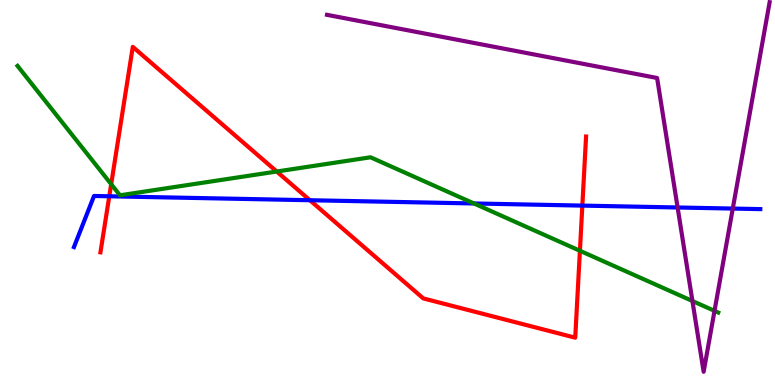[{'lines': ['blue', 'red'], 'intersections': [{'x': 1.41, 'y': 4.9}, {'x': 4.0, 'y': 4.8}, {'x': 7.51, 'y': 4.66}]}, {'lines': ['green', 'red'], 'intersections': [{'x': 1.43, 'y': 5.22}, {'x': 3.57, 'y': 5.54}, {'x': 7.48, 'y': 3.49}]}, {'lines': ['purple', 'red'], 'intersections': []}, {'lines': ['blue', 'green'], 'intersections': [{'x': 6.12, 'y': 4.72}]}, {'lines': ['blue', 'purple'], 'intersections': [{'x': 8.74, 'y': 4.61}, {'x': 9.46, 'y': 4.58}]}, {'lines': ['green', 'purple'], 'intersections': [{'x': 8.93, 'y': 2.18}, {'x': 9.22, 'y': 1.93}]}]